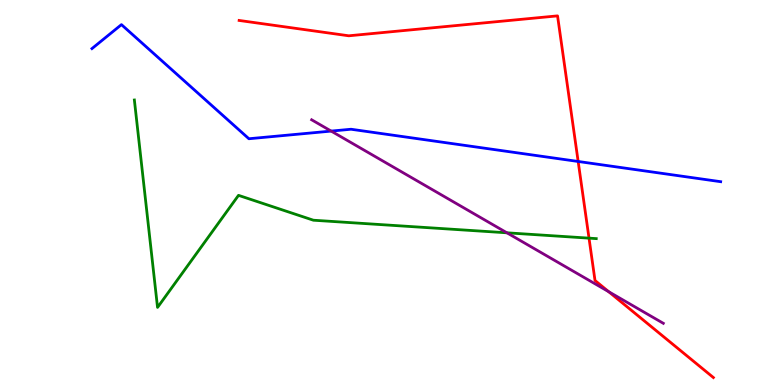[{'lines': ['blue', 'red'], 'intersections': [{'x': 7.46, 'y': 5.81}]}, {'lines': ['green', 'red'], 'intersections': [{'x': 7.6, 'y': 3.81}]}, {'lines': ['purple', 'red'], 'intersections': [{'x': 7.85, 'y': 2.42}]}, {'lines': ['blue', 'green'], 'intersections': []}, {'lines': ['blue', 'purple'], 'intersections': [{'x': 4.27, 'y': 6.6}]}, {'lines': ['green', 'purple'], 'intersections': [{'x': 6.54, 'y': 3.95}]}]